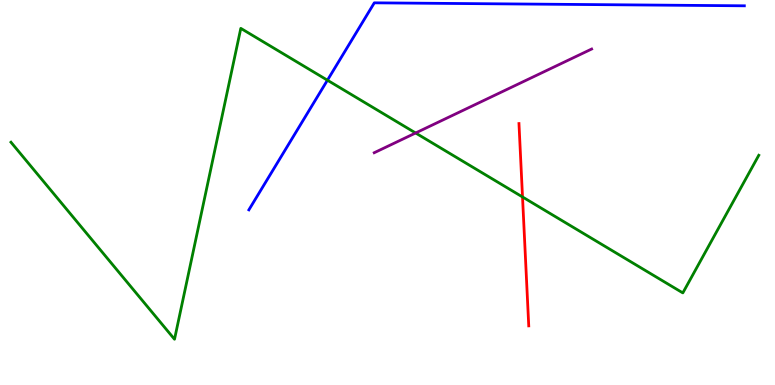[{'lines': ['blue', 'red'], 'intersections': []}, {'lines': ['green', 'red'], 'intersections': [{'x': 6.74, 'y': 4.88}]}, {'lines': ['purple', 'red'], 'intersections': []}, {'lines': ['blue', 'green'], 'intersections': [{'x': 4.22, 'y': 7.92}]}, {'lines': ['blue', 'purple'], 'intersections': []}, {'lines': ['green', 'purple'], 'intersections': [{'x': 5.36, 'y': 6.55}]}]